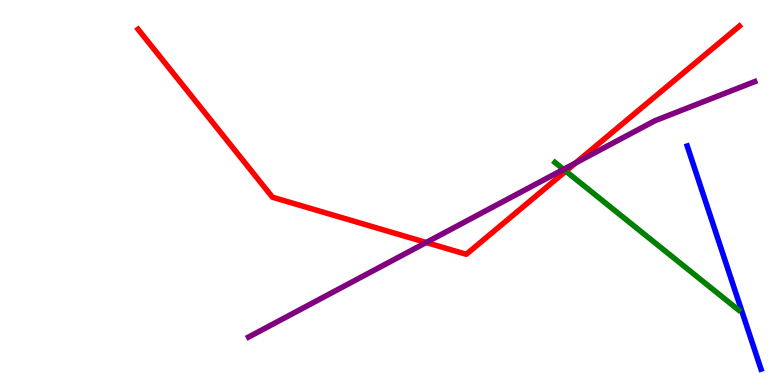[{'lines': ['blue', 'red'], 'intersections': []}, {'lines': ['green', 'red'], 'intersections': [{'x': 7.3, 'y': 5.55}]}, {'lines': ['purple', 'red'], 'intersections': [{'x': 5.5, 'y': 3.7}, {'x': 7.43, 'y': 5.77}]}, {'lines': ['blue', 'green'], 'intersections': []}, {'lines': ['blue', 'purple'], 'intersections': []}, {'lines': ['green', 'purple'], 'intersections': [{'x': 7.27, 'y': 5.6}]}]